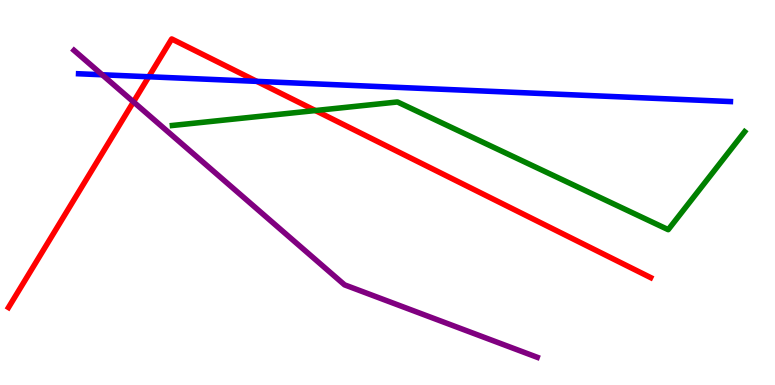[{'lines': ['blue', 'red'], 'intersections': [{'x': 1.92, 'y': 8.01}, {'x': 3.31, 'y': 7.89}]}, {'lines': ['green', 'red'], 'intersections': [{'x': 4.07, 'y': 7.13}]}, {'lines': ['purple', 'red'], 'intersections': [{'x': 1.72, 'y': 7.35}]}, {'lines': ['blue', 'green'], 'intersections': []}, {'lines': ['blue', 'purple'], 'intersections': [{'x': 1.32, 'y': 8.06}]}, {'lines': ['green', 'purple'], 'intersections': []}]